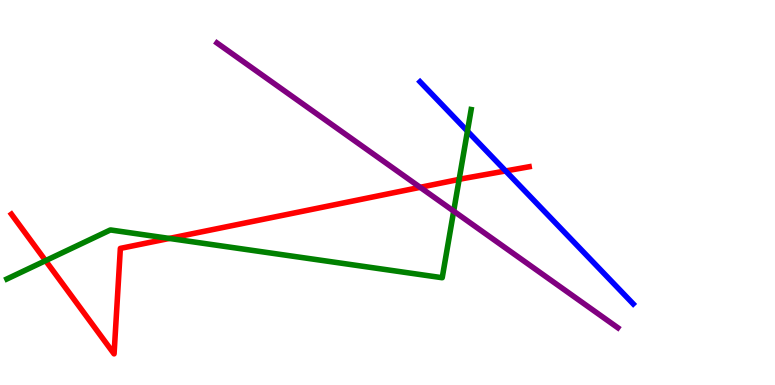[{'lines': ['blue', 'red'], 'intersections': [{'x': 6.52, 'y': 5.56}]}, {'lines': ['green', 'red'], 'intersections': [{'x': 0.588, 'y': 3.23}, {'x': 2.18, 'y': 3.81}, {'x': 5.92, 'y': 5.34}]}, {'lines': ['purple', 'red'], 'intersections': [{'x': 5.42, 'y': 5.13}]}, {'lines': ['blue', 'green'], 'intersections': [{'x': 6.03, 'y': 6.59}]}, {'lines': ['blue', 'purple'], 'intersections': []}, {'lines': ['green', 'purple'], 'intersections': [{'x': 5.85, 'y': 4.52}]}]